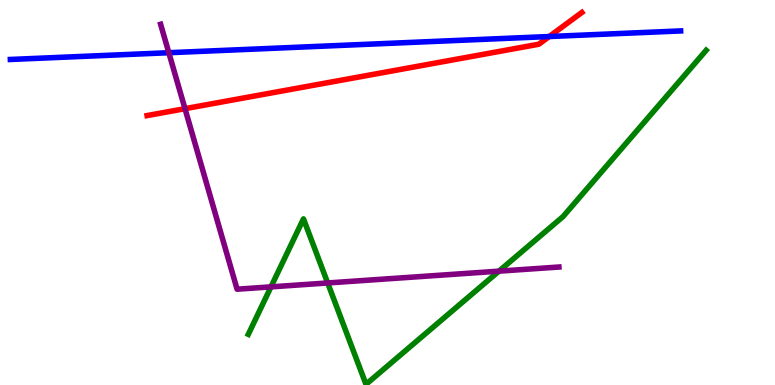[{'lines': ['blue', 'red'], 'intersections': [{'x': 7.09, 'y': 9.05}]}, {'lines': ['green', 'red'], 'intersections': []}, {'lines': ['purple', 'red'], 'intersections': [{'x': 2.39, 'y': 7.18}]}, {'lines': ['blue', 'green'], 'intersections': []}, {'lines': ['blue', 'purple'], 'intersections': [{'x': 2.18, 'y': 8.63}]}, {'lines': ['green', 'purple'], 'intersections': [{'x': 3.5, 'y': 2.55}, {'x': 4.23, 'y': 2.65}, {'x': 6.44, 'y': 2.96}]}]